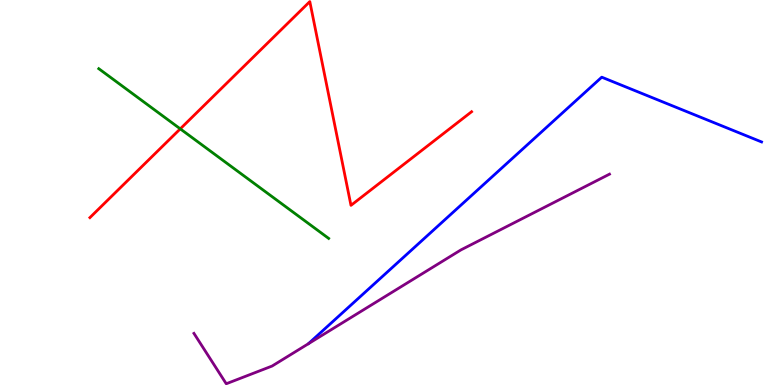[{'lines': ['blue', 'red'], 'intersections': []}, {'lines': ['green', 'red'], 'intersections': [{'x': 2.33, 'y': 6.65}]}, {'lines': ['purple', 'red'], 'intersections': []}, {'lines': ['blue', 'green'], 'intersections': []}, {'lines': ['blue', 'purple'], 'intersections': []}, {'lines': ['green', 'purple'], 'intersections': []}]